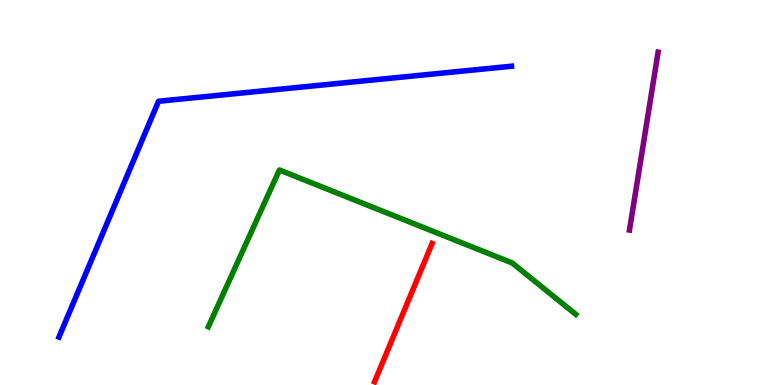[{'lines': ['blue', 'red'], 'intersections': []}, {'lines': ['green', 'red'], 'intersections': []}, {'lines': ['purple', 'red'], 'intersections': []}, {'lines': ['blue', 'green'], 'intersections': []}, {'lines': ['blue', 'purple'], 'intersections': []}, {'lines': ['green', 'purple'], 'intersections': []}]